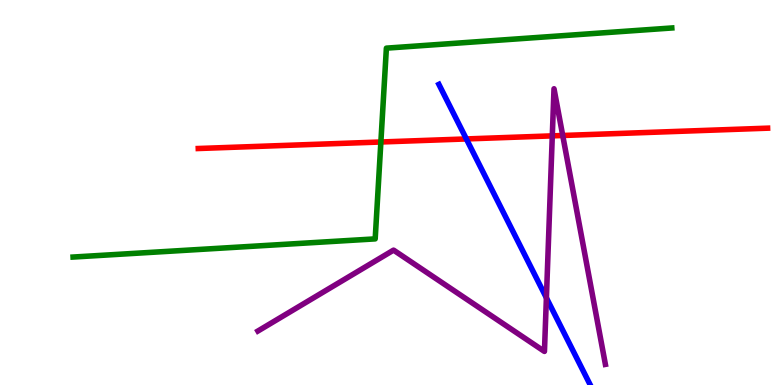[{'lines': ['blue', 'red'], 'intersections': [{'x': 6.02, 'y': 6.39}]}, {'lines': ['green', 'red'], 'intersections': [{'x': 4.91, 'y': 6.31}]}, {'lines': ['purple', 'red'], 'intersections': [{'x': 7.13, 'y': 6.47}, {'x': 7.26, 'y': 6.48}]}, {'lines': ['blue', 'green'], 'intersections': []}, {'lines': ['blue', 'purple'], 'intersections': [{'x': 7.05, 'y': 2.26}]}, {'lines': ['green', 'purple'], 'intersections': []}]